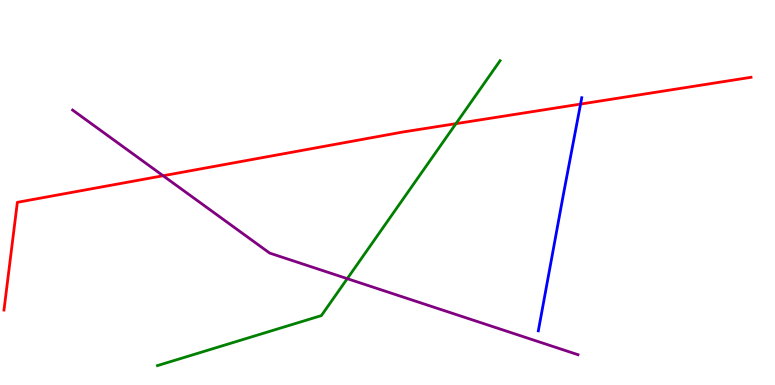[{'lines': ['blue', 'red'], 'intersections': [{'x': 7.49, 'y': 7.3}]}, {'lines': ['green', 'red'], 'intersections': [{'x': 5.88, 'y': 6.79}]}, {'lines': ['purple', 'red'], 'intersections': [{'x': 2.1, 'y': 5.44}]}, {'lines': ['blue', 'green'], 'intersections': []}, {'lines': ['blue', 'purple'], 'intersections': []}, {'lines': ['green', 'purple'], 'intersections': [{'x': 4.48, 'y': 2.76}]}]